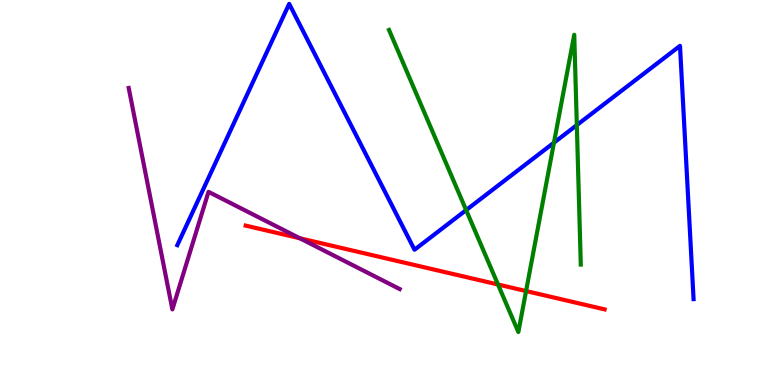[{'lines': ['blue', 'red'], 'intersections': []}, {'lines': ['green', 'red'], 'intersections': [{'x': 6.43, 'y': 2.61}, {'x': 6.79, 'y': 2.44}]}, {'lines': ['purple', 'red'], 'intersections': [{'x': 3.87, 'y': 3.81}]}, {'lines': ['blue', 'green'], 'intersections': [{'x': 6.01, 'y': 4.54}, {'x': 7.15, 'y': 6.29}, {'x': 7.44, 'y': 6.75}]}, {'lines': ['blue', 'purple'], 'intersections': []}, {'lines': ['green', 'purple'], 'intersections': []}]